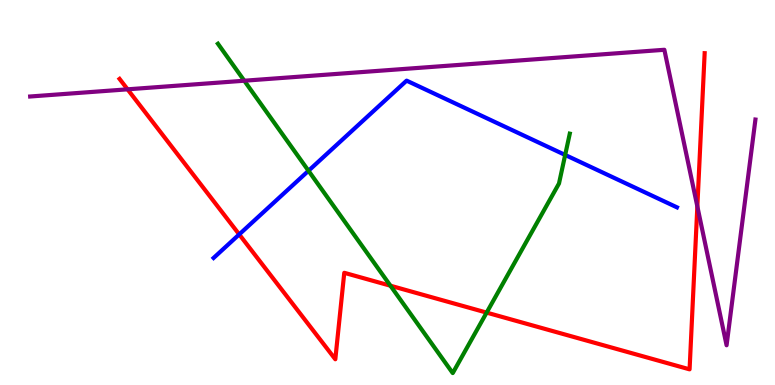[{'lines': ['blue', 'red'], 'intersections': [{'x': 3.09, 'y': 3.91}]}, {'lines': ['green', 'red'], 'intersections': [{'x': 5.04, 'y': 2.58}, {'x': 6.28, 'y': 1.88}]}, {'lines': ['purple', 'red'], 'intersections': [{'x': 1.65, 'y': 7.68}, {'x': 9.0, 'y': 4.64}]}, {'lines': ['blue', 'green'], 'intersections': [{'x': 3.98, 'y': 5.56}, {'x': 7.29, 'y': 5.98}]}, {'lines': ['blue', 'purple'], 'intersections': []}, {'lines': ['green', 'purple'], 'intersections': [{'x': 3.15, 'y': 7.9}]}]